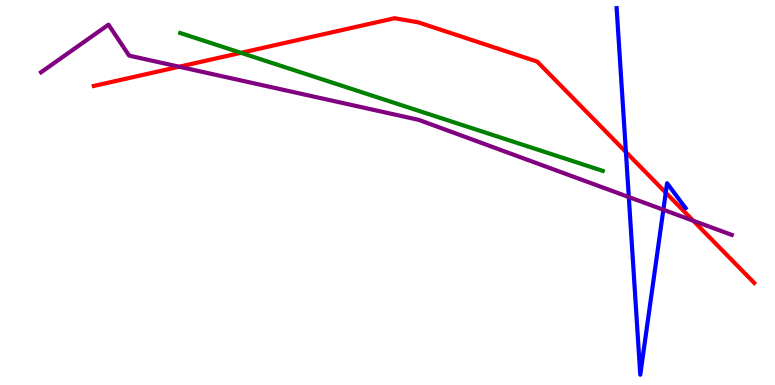[{'lines': ['blue', 'red'], 'intersections': [{'x': 8.08, 'y': 6.05}, {'x': 8.59, 'y': 5.0}]}, {'lines': ['green', 'red'], 'intersections': [{'x': 3.11, 'y': 8.63}]}, {'lines': ['purple', 'red'], 'intersections': [{'x': 2.31, 'y': 8.27}, {'x': 8.95, 'y': 4.27}]}, {'lines': ['blue', 'green'], 'intersections': []}, {'lines': ['blue', 'purple'], 'intersections': [{'x': 8.11, 'y': 4.88}, {'x': 8.56, 'y': 4.55}]}, {'lines': ['green', 'purple'], 'intersections': []}]